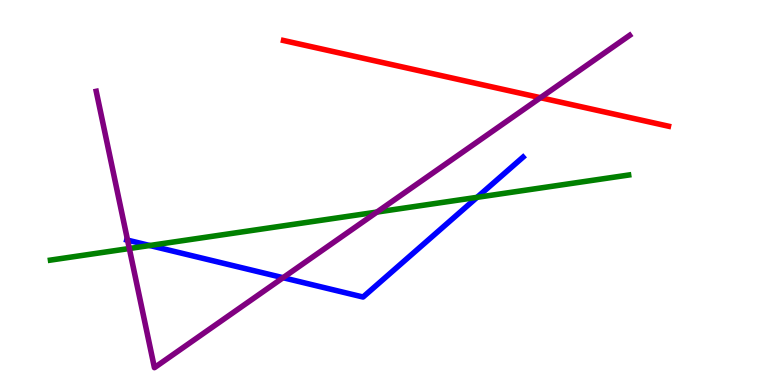[{'lines': ['blue', 'red'], 'intersections': []}, {'lines': ['green', 'red'], 'intersections': []}, {'lines': ['purple', 'red'], 'intersections': [{'x': 6.97, 'y': 7.46}]}, {'lines': ['blue', 'green'], 'intersections': [{'x': 1.93, 'y': 3.62}, {'x': 6.16, 'y': 4.87}]}, {'lines': ['blue', 'purple'], 'intersections': [{'x': 1.65, 'y': 3.76}, {'x': 3.65, 'y': 2.79}]}, {'lines': ['green', 'purple'], 'intersections': [{'x': 1.67, 'y': 3.55}, {'x': 4.86, 'y': 4.49}]}]